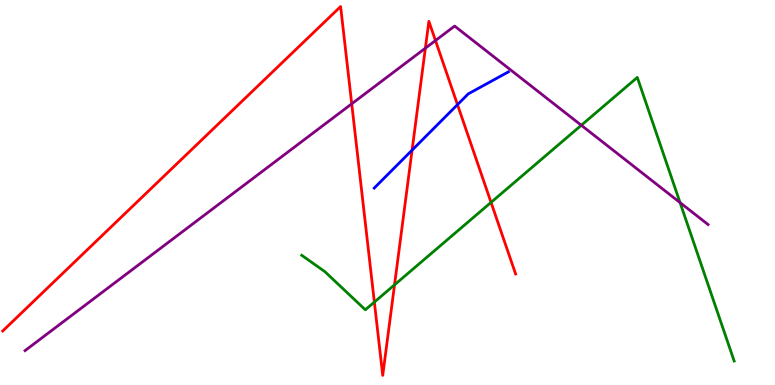[{'lines': ['blue', 'red'], 'intersections': [{'x': 5.32, 'y': 6.1}, {'x': 5.9, 'y': 7.28}]}, {'lines': ['green', 'red'], 'intersections': [{'x': 4.83, 'y': 2.15}, {'x': 5.09, 'y': 2.6}, {'x': 6.34, 'y': 4.74}]}, {'lines': ['purple', 'red'], 'intersections': [{'x': 4.54, 'y': 7.3}, {'x': 5.49, 'y': 8.75}, {'x': 5.62, 'y': 8.95}]}, {'lines': ['blue', 'green'], 'intersections': []}, {'lines': ['blue', 'purple'], 'intersections': []}, {'lines': ['green', 'purple'], 'intersections': [{'x': 7.5, 'y': 6.75}, {'x': 8.77, 'y': 4.74}]}]